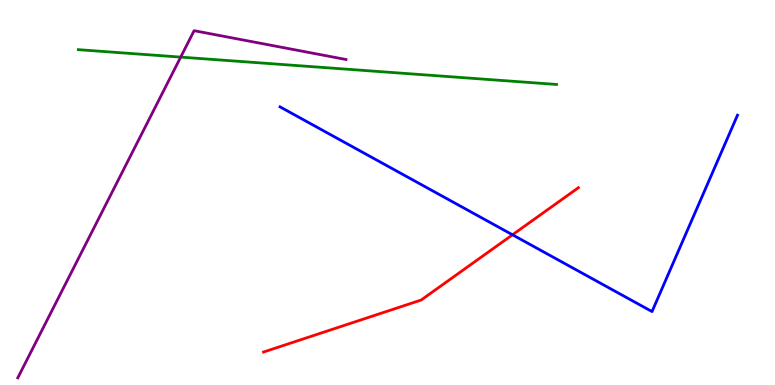[{'lines': ['blue', 'red'], 'intersections': [{'x': 6.61, 'y': 3.9}]}, {'lines': ['green', 'red'], 'intersections': []}, {'lines': ['purple', 'red'], 'intersections': []}, {'lines': ['blue', 'green'], 'intersections': []}, {'lines': ['blue', 'purple'], 'intersections': []}, {'lines': ['green', 'purple'], 'intersections': [{'x': 2.33, 'y': 8.52}]}]